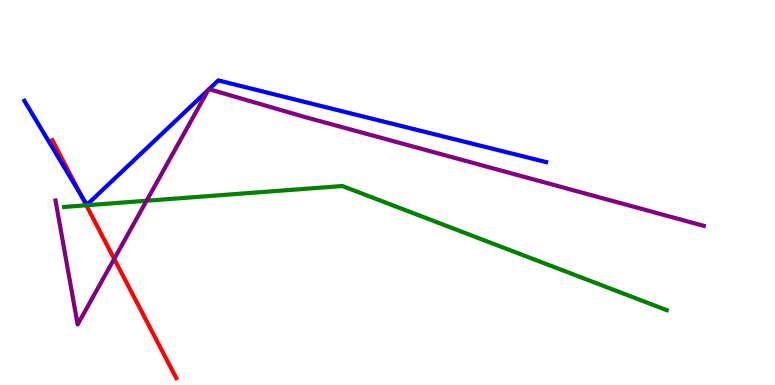[{'lines': ['blue', 'red'], 'intersections': [{'x': 1.05, 'y': 4.93}]}, {'lines': ['green', 'red'], 'intersections': [{'x': 1.11, 'y': 4.67}]}, {'lines': ['purple', 'red'], 'intersections': [{'x': 1.47, 'y': 3.28}]}, {'lines': ['blue', 'green'], 'intersections': []}, {'lines': ['blue', 'purple'], 'intersections': [{'x': 2.69, 'y': 7.67}, {'x': 2.7, 'y': 7.68}]}, {'lines': ['green', 'purple'], 'intersections': [{'x': 1.89, 'y': 4.79}]}]